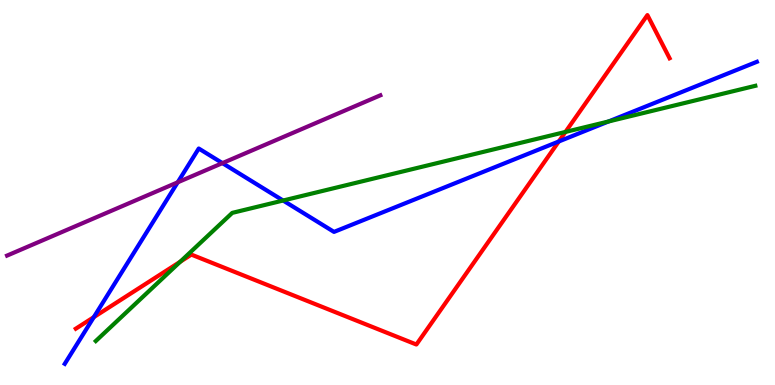[{'lines': ['blue', 'red'], 'intersections': [{'x': 1.21, 'y': 1.76}, {'x': 7.21, 'y': 6.32}]}, {'lines': ['green', 'red'], 'intersections': [{'x': 2.33, 'y': 3.2}, {'x': 7.3, 'y': 6.57}]}, {'lines': ['purple', 'red'], 'intersections': []}, {'lines': ['blue', 'green'], 'intersections': [{'x': 3.65, 'y': 4.79}, {'x': 7.85, 'y': 6.84}]}, {'lines': ['blue', 'purple'], 'intersections': [{'x': 2.29, 'y': 5.26}, {'x': 2.87, 'y': 5.76}]}, {'lines': ['green', 'purple'], 'intersections': []}]